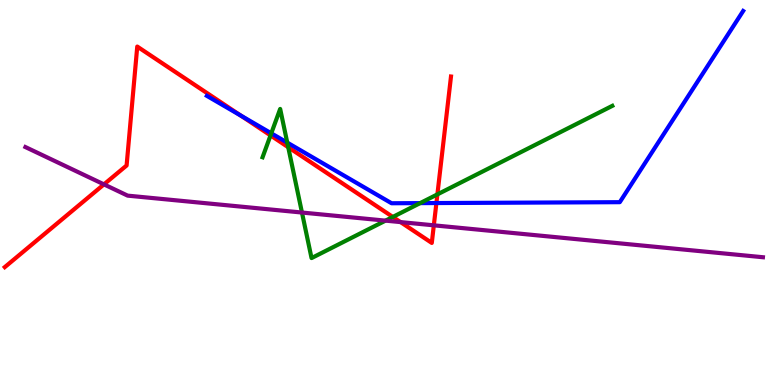[{'lines': ['blue', 'red'], 'intersections': [{'x': 3.1, 'y': 7.0}, {'x': 5.63, 'y': 4.73}]}, {'lines': ['green', 'red'], 'intersections': [{'x': 3.49, 'y': 6.48}, {'x': 3.72, 'y': 6.18}, {'x': 5.07, 'y': 4.37}, {'x': 5.64, 'y': 4.95}]}, {'lines': ['purple', 'red'], 'intersections': [{'x': 1.34, 'y': 5.21}, {'x': 5.17, 'y': 4.23}, {'x': 5.6, 'y': 4.15}]}, {'lines': ['blue', 'green'], 'intersections': [{'x': 3.5, 'y': 6.54}, {'x': 3.71, 'y': 6.3}, {'x': 5.42, 'y': 4.72}]}, {'lines': ['blue', 'purple'], 'intersections': []}, {'lines': ['green', 'purple'], 'intersections': [{'x': 3.9, 'y': 4.48}, {'x': 4.97, 'y': 4.27}]}]